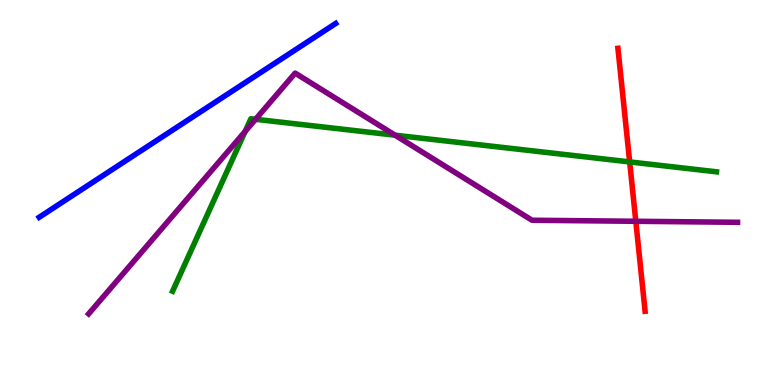[{'lines': ['blue', 'red'], 'intersections': []}, {'lines': ['green', 'red'], 'intersections': [{'x': 8.12, 'y': 5.79}]}, {'lines': ['purple', 'red'], 'intersections': [{'x': 8.2, 'y': 4.25}]}, {'lines': ['blue', 'green'], 'intersections': []}, {'lines': ['blue', 'purple'], 'intersections': []}, {'lines': ['green', 'purple'], 'intersections': [{'x': 3.16, 'y': 6.59}, {'x': 3.3, 'y': 6.9}, {'x': 5.1, 'y': 6.49}]}]